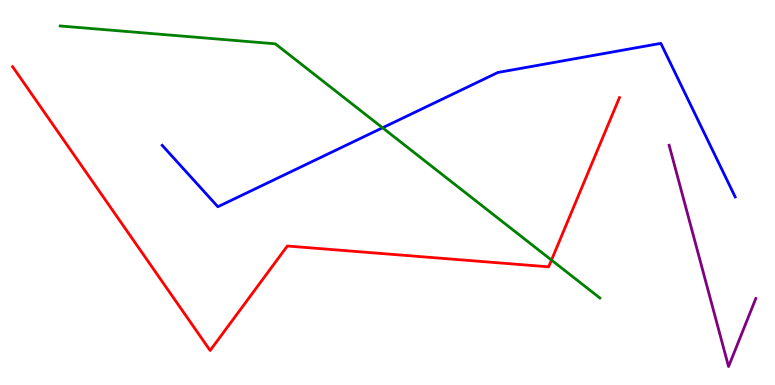[{'lines': ['blue', 'red'], 'intersections': []}, {'lines': ['green', 'red'], 'intersections': [{'x': 7.12, 'y': 3.24}]}, {'lines': ['purple', 'red'], 'intersections': []}, {'lines': ['blue', 'green'], 'intersections': [{'x': 4.94, 'y': 6.68}]}, {'lines': ['blue', 'purple'], 'intersections': []}, {'lines': ['green', 'purple'], 'intersections': []}]